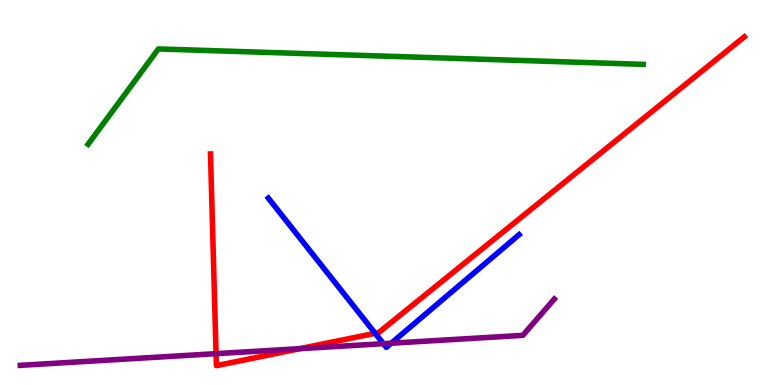[{'lines': ['blue', 'red'], 'intersections': [{'x': 4.84, 'y': 1.34}]}, {'lines': ['green', 'red'], 'intersections': []}, {'lines': ['purple', 'red'], 'intersections': [{'x': 2.79, 'y': 0.814}, {'x': 3.87, 'y': 0.944}]}, {'lines': ['blue', 'green'], 'intersections': []}, {'lines': ['blue', 'purple'], 'intersections': [{'x': 4.95, 'y': 1.07}, {'x': 5.05, 'y': 1.09}]}, {'lines': ['green', 'purple'], 'intersections': []}]